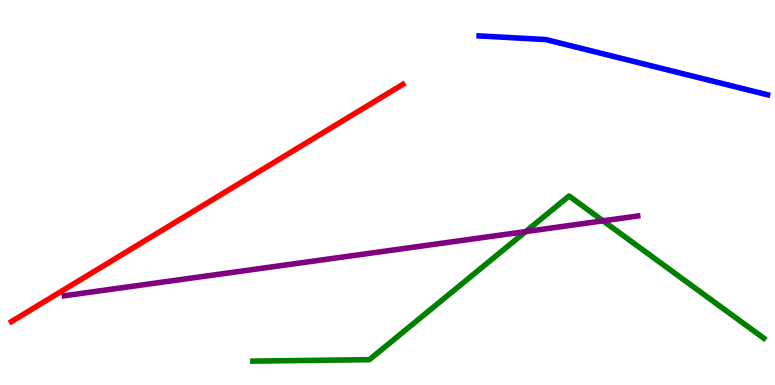[{'lines': ['blue', 'red'], 'intersections': []}, {'lines': ['green', 'red'], 'intersections': []}, {'lines': ['purple', 'red'], 'intersections': []}, {'lines': ['blue', 'green'], 'intersections': []}, {'lines': ['blue', 'purple'], 'intersections': []}, {'lines': ['green', 'purple'], 'intersections': [{'x': 6.78, 'y': 3.98}, {'x': 7.78, 'y': 4.26}]}]